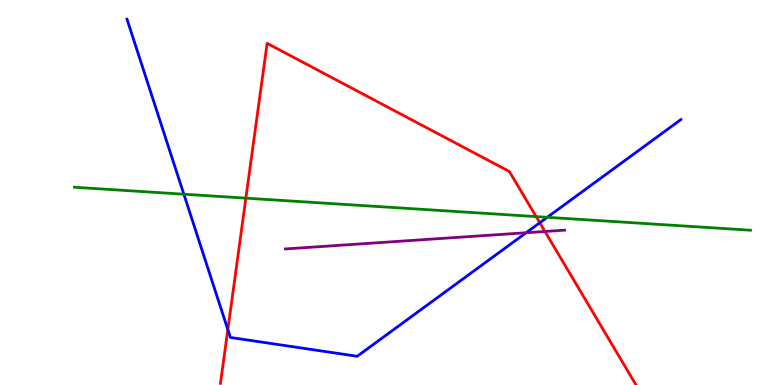[{'lines': ['blue', 'red'], 'intersections': [{'x': 2.94, 'y': 1.44}, {'x': 6.96, 'y': 4.21}]}, {'lines': ['green', 'red'], 'intersections': [{'x': 3.17, 'y': 4.85}, {'x': 6.92, 'y': 4.37}]}, {'lines': ['purple', 'red'], 'intersections': [{'x': 7.03, 'y': 3.99}]}, {'lines': ['blue', 'green'], 'intersections': [{'x': 2.37, 'y': 4.96}, {'x': 7.06, 'y': 4.36}]}, {'lines': ['blue', 'purple'], 'intersections': [{'x': 6.79, 'y': 3.95}]}, {'lines': ['green', 'purple'], 'intersections': []}]